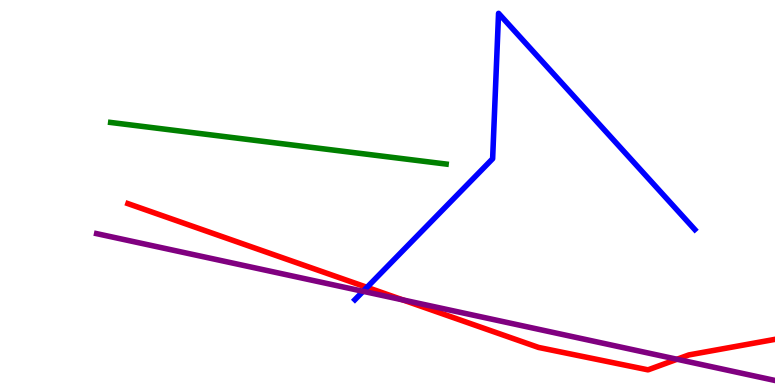[{'lines': ['blue', 'red'], 'intersections': [{'x': 4.74, 'y': 2.54}]}, {'lines': ['green', 'red'], 'intersections': []}, {'lines': ['purple', 'red'], 'intersections': [{'x': 5.2, 'y': 2.21}, {'x': 8.74, 'y': 0.669}]}, {'lines': ['blue', 'green'], 'intersections': []}, {'lines': ['blue', 'purple'], 'intersections': [{'x': 4.69, 'y': 2.43}]}, {'lines': ['green', 'purple'], 'intersections': []}]